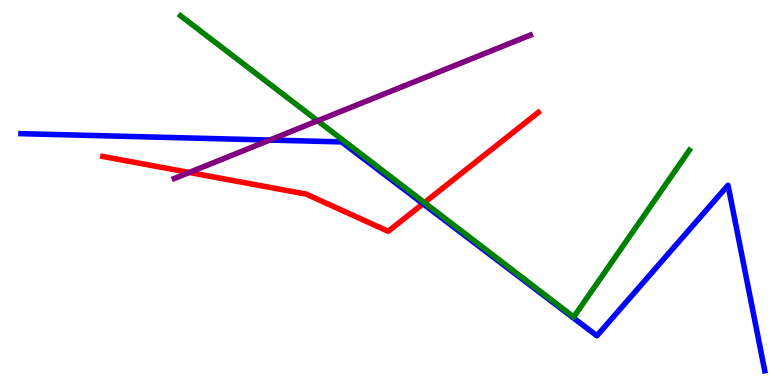[{'lines': ['blue', 'red'], 'intersections': [{'x': 5.46, 'y': 4.71}]}, {'lines': ['green', 'red'], 'intersections': [{'x': 5.48, 'y': 4.74}]}, {'lines': ['purple', 'red'], 'intersections': [{'x': 2.44, 'y': 5.52}]}, {'lines': ['blue', 'green'], 'intersections': []}, {'lines': ['blue', 'purple'], 'intersections': [{'x': 3.48, 'y': 6.36}]}, {'lines': ['green', 'purple'], 'intersections': [{'x': 4.1, 'y': 6.86}]}]